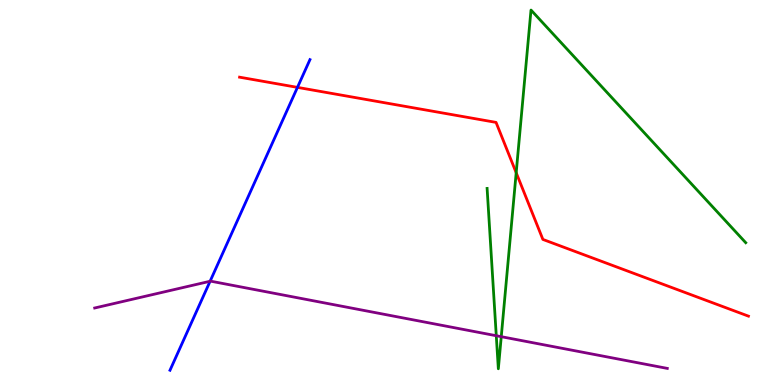[{'lines': ['blue', 'red'], 'intersections': [{'x': 3.84, 'y': 7.73}]}, {'lines': ['green', 'red'], 'intersections': [{'x': 6.66, 'y': 5.51}]}, {'lines': ['purple', 'red'], 'intersections': []}, {'lines': ['blue', 'green'], 'intersections': []}, {'lines': ['blue', 'purple'], 'intersections': [{'x': 2.71, 'y': 2.69}]}, {'lines': ['green', 'purple'], 'intersections': [{'x': 6.4, 'y': 1.28}, {'x': 6.47, 'y': 1.26}]}]